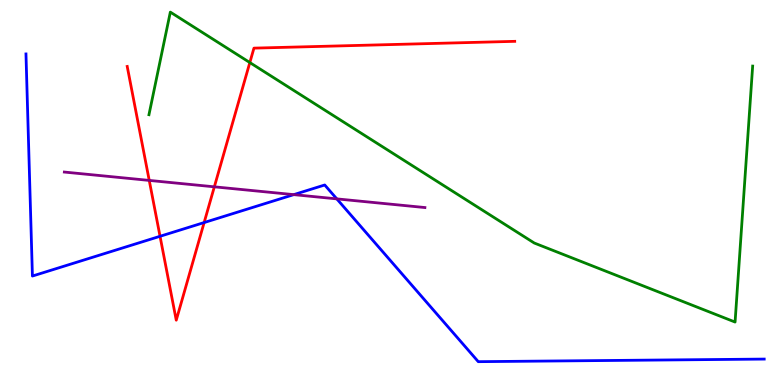[{'lines': ['blue', 'red'], 'intersections': [{'x': 2.07, 'y': 3.86}, {'x': 2.63, 'y': 4.22}]}, {'lines': ['green', 'red'], 'intersections': [{'x': 3.22, 'y': 8.38}]}, {'lines': ['purple', 'red'], 'intersections': [{'x': 1.93, 'y': 5.31}, {'x': 2.77, 'y': 5.15}]}, {'lines': ['blue', 'green'], 'intersections': []}, {'lines': ['blue', 'purple'], 'intersections': [{'x': 3.79, 'y': 4.94}, {'x': 4.35, 'y': 4.83}]}, {'lines': ['green', 'purple'], 'intersections': []}]